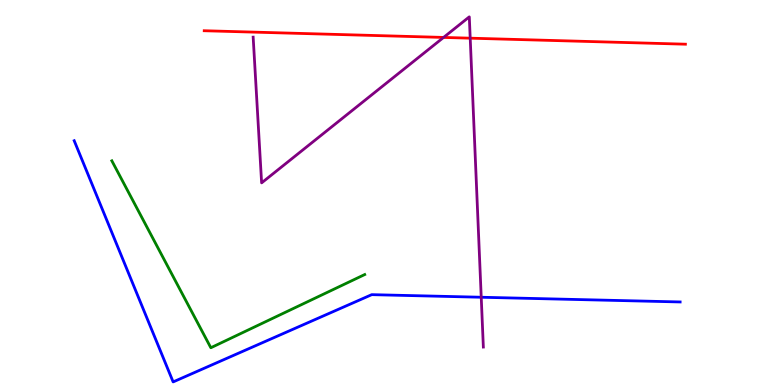[{'lines': ['blue', 'red'], 'intersections': []}, {'lines': ['green', 'red'], 'intersections': []}, {'lines': ['purple', 'red'], 'intersections': [{'x': 5.72, 'y': 9.03}, {'x': 6.07, 'y': 9.01}]}, {'lines': ['blue', 'green'], 'intersections': []}, {'lines': ['blue', 'purple'], 'intersections': [{'x': 6.21, 'y': 2.28}]}, {'lines': ['green', 'purple'], 'intersections': []}]